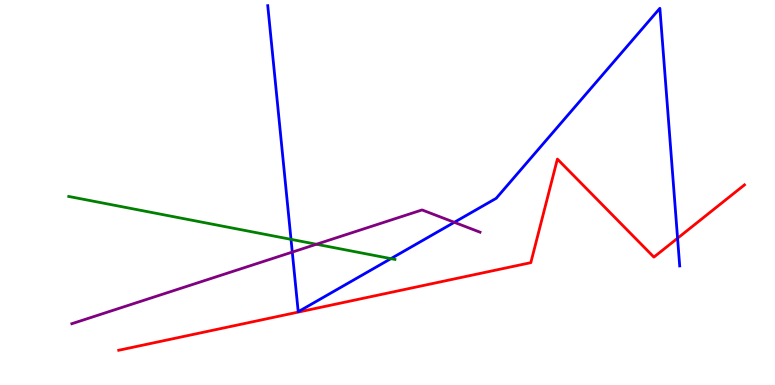[{'lines': ['blue', 'red'], 'intersections': [{'x': 8.74, 'y': 3.81}]}, {'lines': ['green', 'red'], 'intersections': []}, {'lines': ['purple', 'red'], 'intersections': []}, {'lines': ['blue', 'green'], 'intersections': [{'x': 3.75, 'y': 3.78}, {'x': 5.04, 'y': 3.28}]}, {'lines': ['blue', 'purple'], 'intersections': [{'x': 3.77, 'y': 3.45}, {'x': 5.86, 'y': 4.23}]}, {'lines': ['green', 'purple'], 'intersections': [{'x': 4.08, 'y': 3.66}]}]